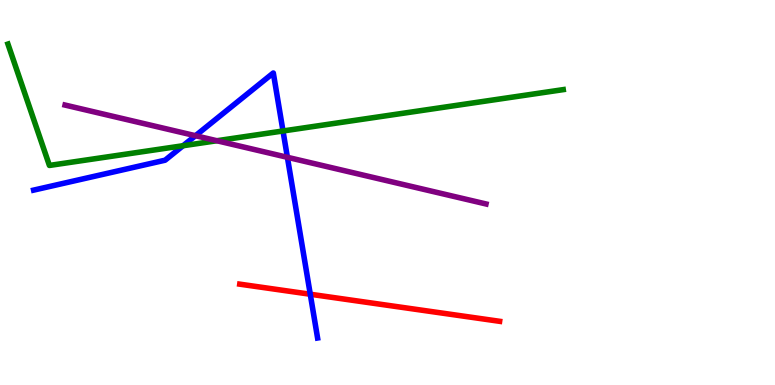[{'lines': ['blue', 'red'], 'intersections': [{'x': 4.0, 'y': 2.36}]}, {'lines': ['green', 'red'], 'intersections': []}, {'lines': ['purple', 'red'], 'intersections': []}, {'lines': ['blue', 'green'], 'intersections': [{'x': 2.36, 'y': 6.21}, {'x': 3.65, 'y': 6.6}]}, {'lines': ['blue', 'purple'], 'intersections': [{'x': 2.52, 'y': 6.48}, {'x': 3.71, 'y': 5.91}]}, {'lines': ['green', 'purple'], 'intersections': [{'x': 2.8, 'y': 6.34}]}]